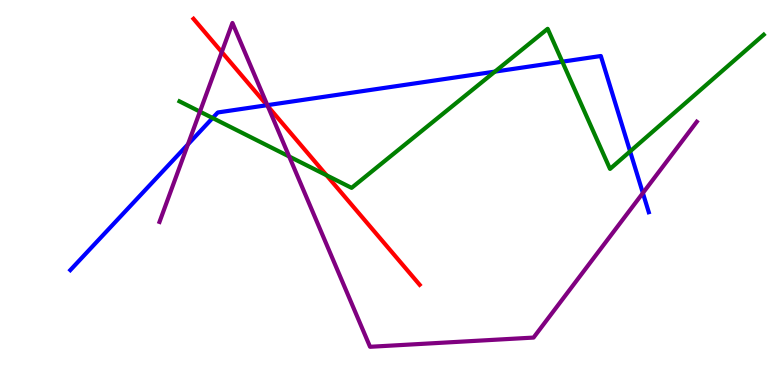[{'lines': ['blue', 'red'], 'intersections': [{'x': 3.44, 'y': 7.27}]}, {'lines': ['green', 'red'], 'intersections': [{'x': 4.21, 'y': 5.45}]}, {'lines': ['purple', 'red'], 'intersections': [{'x': 2.86, 'y': 8.65}, {'x': 3.46, 'y': 7.24}]}, {'lines': ['blue', 'green'], 'intersections': [{'x': 2.74, 'y': 6.93}, {'x': 6.39, 'y': 8.14}, {'x': 7.26, 'y': 8.4}, {'x': 8.13, 'y': 6.07}]}, {'lines': ['blue', 'purple'], 'intersections': [{'x': 2.42, 'y': 6.25}, {'x': 3.45, 'y': 7.27}, {'x': 8.3, 'y': 4.99}]}, {'lines': ['green', 'purple'], 'intersections': [{'x': 2.58, 'y': 7.1}, {'x': 3.73, 'y': 5.94}]}]